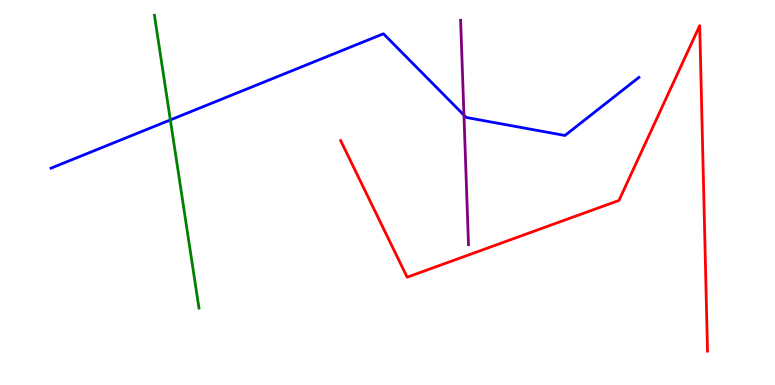[{'lines': ['blue', 'red'], 'intersections': []}, {'lines': ['green', 'red'], 'intersections': []}, {'lines': ['purple', 'red'], 'intersections': []}, {'lines': ['blue', 'green'], 'intersections': [{'x': 2.2, 'y': 6.89}]}, {'lines': ['blue', 'purple'], 'intersections': [{'x': 5.99, 'y': 7.01}]}, {'lines': ['green', 'purple'], 'intersections': []}]